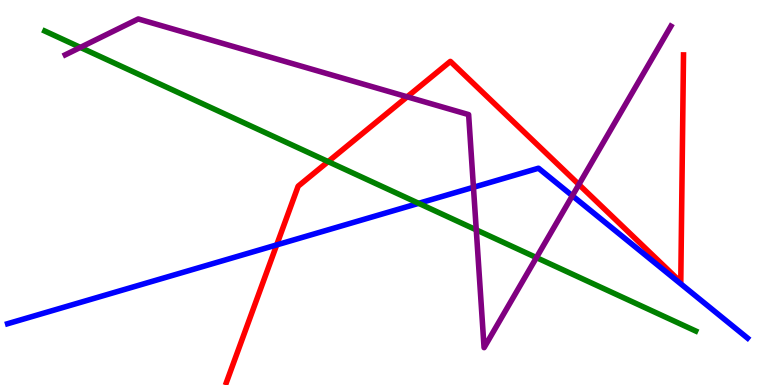[{'lines': ['blue', 'red'], 'intersections': [{'x': 3.57, 'y': 3.64}]}, {'lines': ['green', 'red'], 'intersections': [{'x': 4.23, 'y': 5.8}]}, {'lines': ['purple', 'red'], 'intersections': [{'x': 5.25, 'y': 7.49}, {'x': 7.47, 'y': 5.21}]}, {'lines': ['blue', 'green'], 'intersections': [{'x': 5.4, 'y': 4.72}]}, {'lines': ['blue', 'purple'], 'intersections': [{'x': 6.11, 'y': 5.14}, {'x': 7.39, 'y': 4.92}]}, {'lines': ['green', 'purple'], 'intersections': [{'x': 1.04, 'y': 8.77}, {'x': 6.15, 'y': 4.03}, {'x': 6.92, 'y': 3.31}]}]